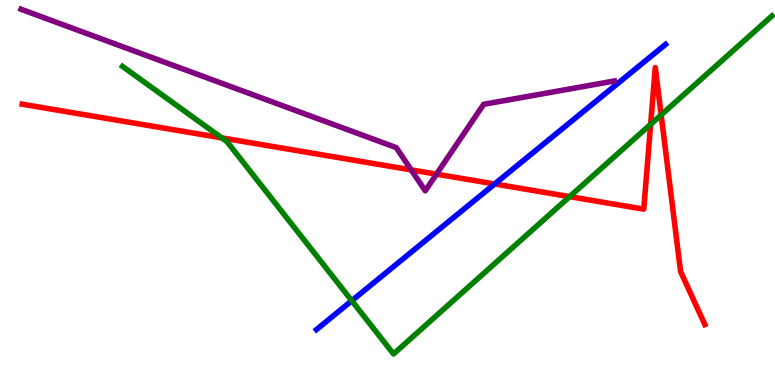[{'lines': ['blue', 'red'], 'intersections': [{'x': 6.38, 'y': 5.22}]}, {'lines': ['green', 'red'], 'intersections': [{'x': 2.86, 'y': 6.42}, {'x': 7.35, 'y': 4.89}, {'x': 8.4, 'y': 6.77}, {'x': 8.53, 'y': 7.02}]}, {'lines': ['purple', 'red'], 'intersections': [{'x': 5.31, 'y': 5.59}, {'x': 5.63, 'y': 5.48}]}, {'lines': ['blue', 'green'], 'intersections': [{'x': 4.54, 'y': 2.19}]}, {'lines': ['blue', 'purple'], 'intersections': []}, {'lines': ['green', 'purple'], 'intersections': []}]